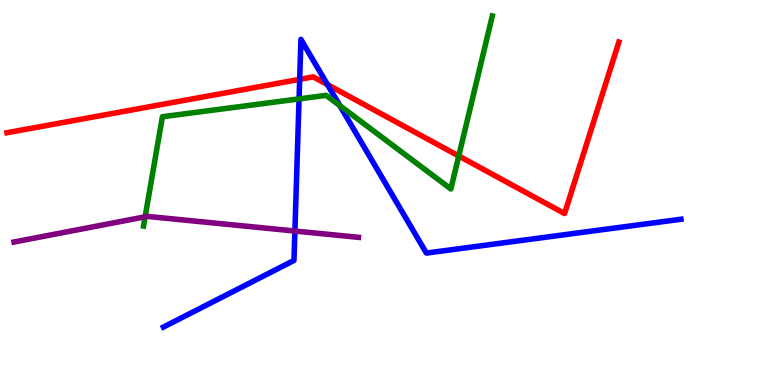[{'lines': ['blue', 'red'], 'intersections': [{'x': 3.87, 'y': 7.94}, {'x': 4.23, 'y': 7.8}]}, {'lines': ['green', 'red'], 'intersections': [{'x': 5.92, 'y': 5.95}]}, {'lines': ['purple', 'red'], 'intersections': []}, {'lines': ['blue', 'green'], 'intersections': [{'x': 3.86, 'y': 7.43}, {'x': 4.38, 'y': 7.26}]}, {'lines': ['blue', 'purple'], 'intersections': [{'x': 3.81, 'y': 4.0}]}, {'lines': ['green', 'purple'], 'intersections': [{'x': 1.87, 'y': 4.37}]}]